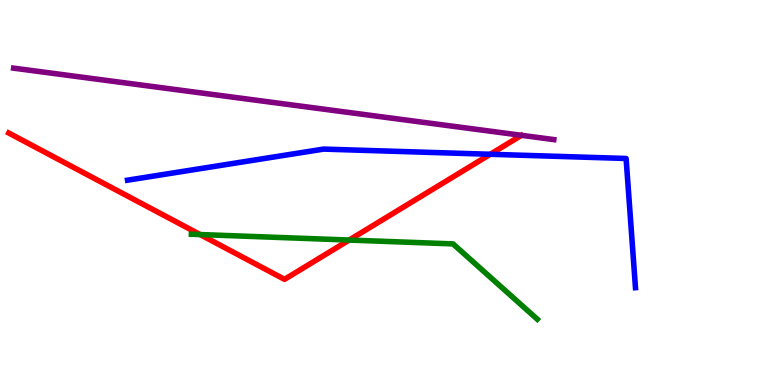[{'lines': ['blue', 'red'], 'intersections': [{'x': 6.33, 'y': 5.99}]}, {'lines': ['green', 'red'], 'intersections': [{'x': 2.58, 'y': 3.91}, {'x': 4.51, 'y': 3.76}]}, {'lines': ['purple', 'red'], 'intersections': []}, {'lines': ['blue', 'green'], 'intersections': []}, {'lines': ['blue', 'purple'], 'intersections': []}, {'lines': ['green', 'purple'], 'intersections': []}]